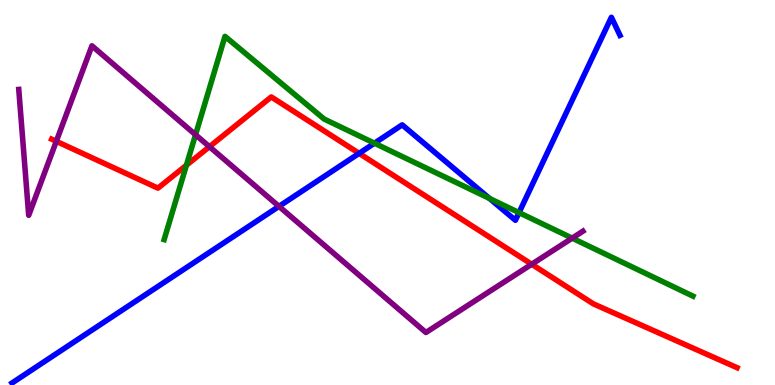[{'lines': ['blue', 'red'], 'intersections': [{'x': 4.63, 'y': 6.02}]}, {'lines': ['green', 'red'], 'intersections': [{'x': 2.41, 'y': 5.71}]}, {'lines': ['purple', 'red'], 'intersections': [{'x': 0.726, 'y': 6.33}, {'x': 2.7, 'y': 6.19}, {'x': 6.86, 'y': 3.14}]}, {'lines': ['blue', 'green'], 'intersections': [{'x': 4.83, 'y': 6.28}, {'x': 6.32, 'y': 4.85}, {'x': 6.7, 'y': 4.48}]}, {'lines': ['blue', 'purple'], 'intersections': [{'x': 3.6, 'y': 4.64}]}, {'lines': ['green', 'purple'], 'intersections': [{'x': 2.52, 'y': 6.5}, {'x': 7.38, 'y': 3.81}]}]